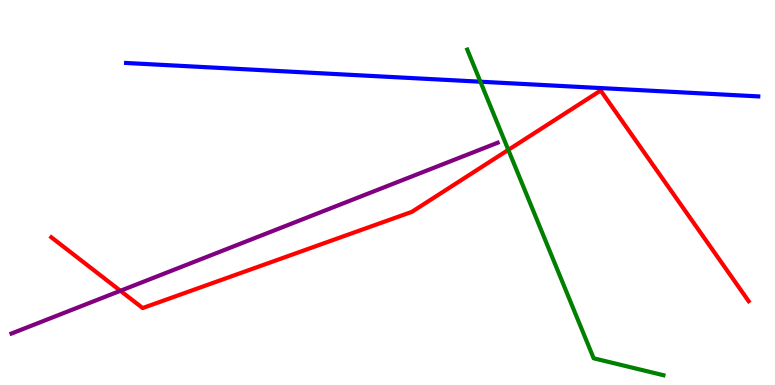[{'lines': ['blue', 'red'], 'intersections': []}, {'lines': ['green', 'red'], 'intersections': [{'x': 6.56, 'y': 6.11}]}, {'lines': ['purple', 'red'], 'intersections': [{'x': 1.55, 'y': 2.45}]}, {'lines': ['blue', 'green'], 'intersections': [{'x': 6.2, 'y': 7.88}]}, {'lines': ['blue', 'purple'], 'intersections': []}, {'lines': ['green', 'purple'], 'intersections': []}]